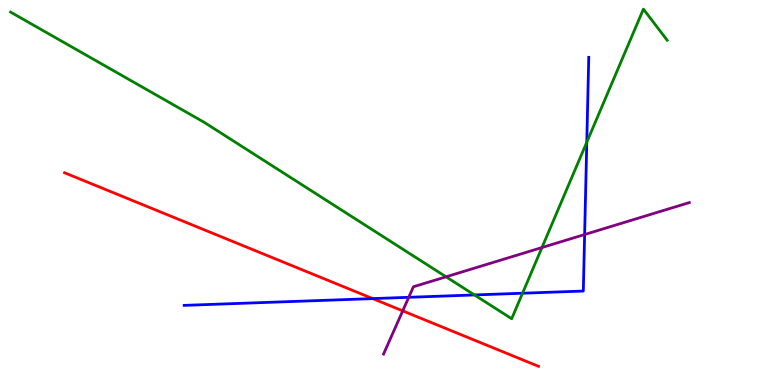[{'lines': ['blue', 'red'], 'intersections': [{'x': 4.81, 'y': 2.24}]}, {'lines': ['green', 'red'], 'intersections': []}, {'lines': ['purple', 'red'], 'intersections': [{'x': 5.2, 'y': 1.93}]}, {'lines': ['blue', 'green'], 'intersections': [{'x': 6.12, 'y': 2.34}, {'x': 6.74, 'y': 2.38}, {'x': 7.57, 'y': 6.31}]}, {'lines': ['blue', 'purple'], 'intersections': [{'x': 5.27, 'y': 2.28}, {'x': 7.54, 'y': 3.91}]}, {'lines': ['green', 'purple'], 'intersections': [{'x': 5.76, 'y': 2.81}, {'x': 6.99, 'y': 3.57}]}]